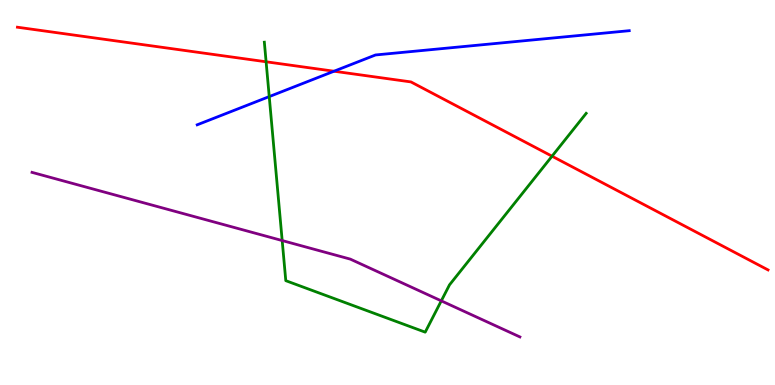[{'lines': ['blue', 'red'], 'intersections': [{'x': 4.31, 'y': 8.15}]}, {'lines': ['green', 'red'], 'intersections': [{'x': 3.43, 'y': 8.4}, {'x': 7.12, 'y': 5.94}]}, {'lines': ['purple', 'red'], 'intersections': []}, {'lines': ['blue', 'green'], 'intersections': [{'x': 3.47, 'y': 7.49}]}, {'lines': ['blue', 'purple'], 'intersections': []}, {'lines': ['green', 'purple'], 'intersections': [{'x': 3.64, 'y': 3.75}, {'x': 5.69, 'y': 2.19}]}]